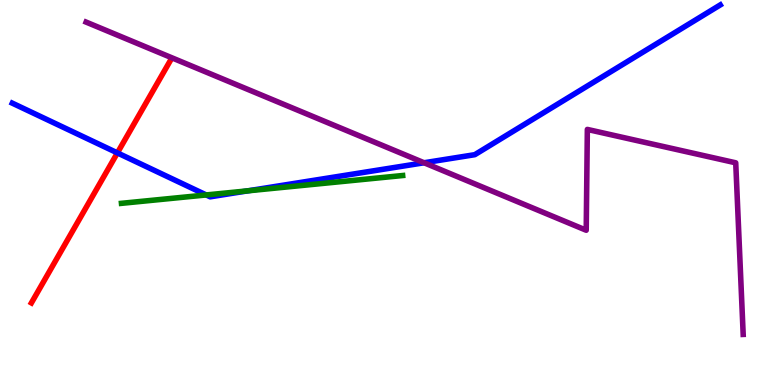[{'lines': ['blue', 'red'], 'intersections': [{'x': 1.51, 'y': 6.03}]}, {'lines': ['green', 'red'], 'intersections': []}, {'lines': ['purple', 'red'], 'intersections': []}, {'lines': ['blue', 'green'], 'intersections': [{'x': 2.66, 'y': 4.94}, {'x': 3.2, 'y': 5.04}]}, {'lines': ['blue', 'purple'], 'intersections': [{'x': 5.47, 'y': 5.77}]}, {'lines': ['green', 'purple'], 'intersections': []}]